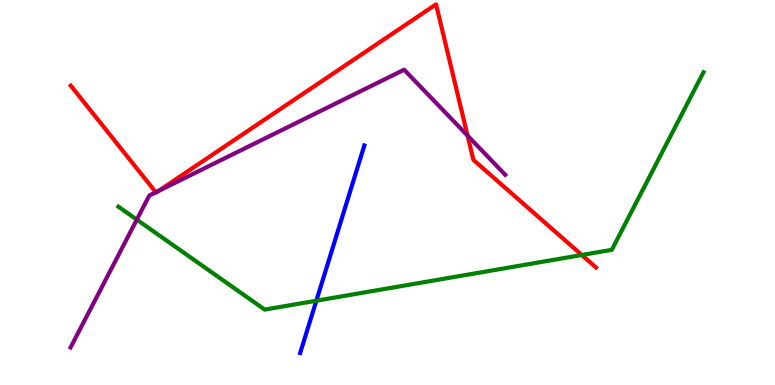[{'lines': ['blue', 'red'], 'intersections': []}, {'lines': ['green', 'red'], 'intersections': [{'x': 7.51, 'y': 3.38}]}, {'lines': ['purple', 'red'], 'intersections': [{'x': 2.01, 'y': 5.01}, {'x': 2.05, 'y': 5.04}, {'x': 6.03, 'y': 6.48}]}, {'lines': ['blue', 'green'], 'intersections': [{'x': 4.08, 'y': 2.19}]}, {'lines': ['blue', 'purple'], 'intersections': []}, {'lines': ['green', 'purple'], 'intersections': [{'x': 1.77, 'y': 4.3}]}]